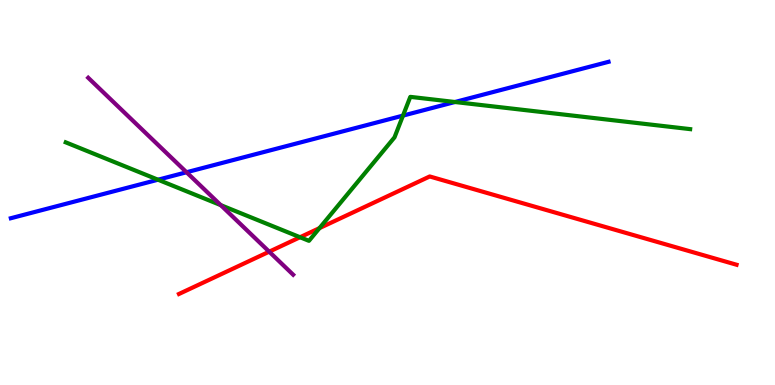[{'lines': ['blue', 'red'], 'intersections': []}, {'lines': ['green', 'red'], 'intersections': [{'x': 3.87, 'y': 3.84}, {'x': 4.12, 'y': 4.07}]}, {'lines': ['purple', 'red'], 'intersections': [{'x': 3.47, 'y': 3.46}]}, {'lines': ['blue', 'green'], 'intersections': [{'x': 2.04, 'y': 5.33}, {'x': 5.2, 'y': 7.0}, {'x': 5.87, 'y': 7.35}]}, {'lines': ['blue', 'purple'], 'intersections': [{'x': 2.41, 'y': 5.53}]}, {'lines': ['green', 'purple'], 'intersections': [{'x': 2.85, 'y': 4.67}]}]